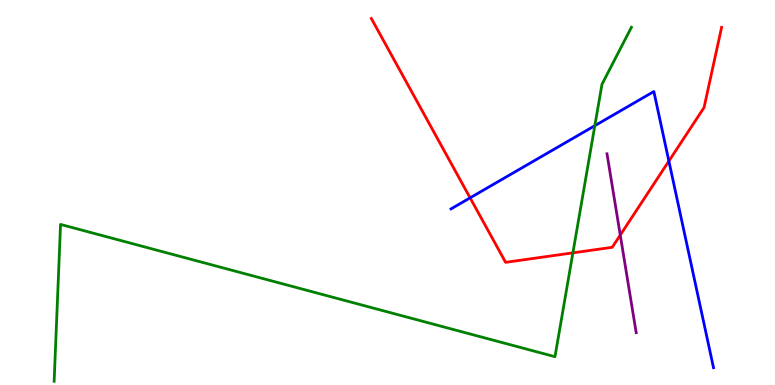[{'lines': ['blue', 'red'], 'intersections': [{'x': 6.07, 'y': 4.86}, {'x': 8.63, 'y': 5.82}]}, {'lines': ['green', 'red'], 'intersections': [{'x': 7.39, 'y': 3.43}]}, {'lines': ['purple', 'red'], 'intersections': [{'x': 8.0, 'y': 3.89}]}, {'lines': ['blue', 'green'], 'intersections': [{'x': 7.68, 'y': 6.74}]}, {'lines': ['blue', 'purple'], 'intersections': []}, {'lines': ['green', 'purple'], 'intersections': []}]